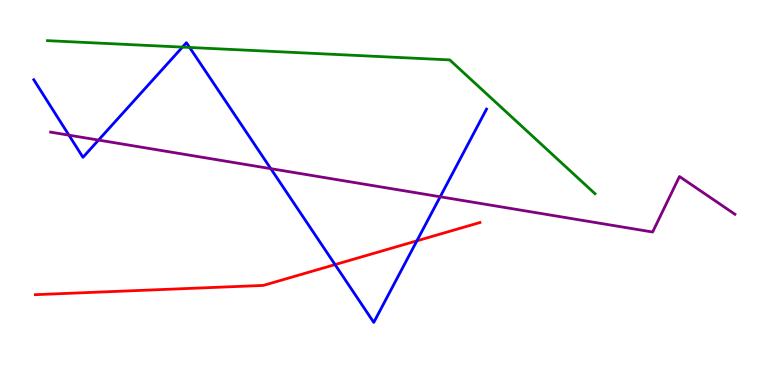[{'lines': ['blue', 'red'], 'intersections': [{'x': 4.32, 'y': 3.13}, {'x': 5.38, 'y': 3.74}]}, {'lines': ['green', 'red'], 'intersections': []}, {'lines': ['purple', 'red'], 'intersections': []}, {'lines': ['blue', 'green'], 'intersections': [{'x': 2.35, 'y': 8.78}, {'x': 2.45, 'y': 8.77}]}, {'lines': ['blue', 'purple'], 'intersections': [{'x': 0.889, 'y': 6.49}, {'x': 1.27, 'y': 6.36}, {'x': 3.49, 'y': 5.62}, {'x': 5.68, 'y': 4.89}]}, {'lines': ['green', 'purple'], 'intersections': []}]